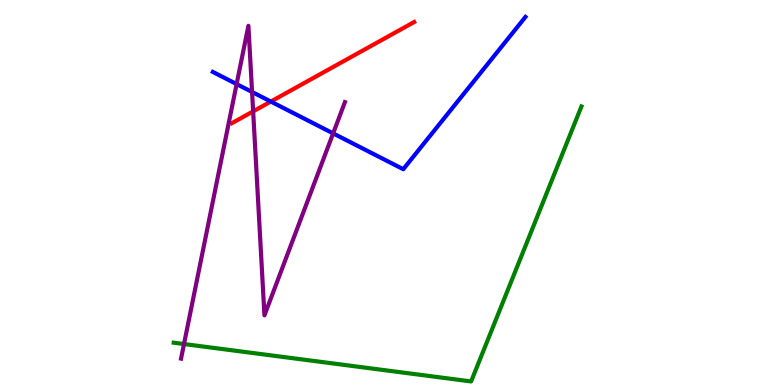[{'lines': ['blue', 'red'], 'intersections': [{'x': 3.49, 'y': 7.36}]}, {'lines': ['green', 'red'], 'intersections': []}, {'lines': ['purple', 'red'], 'intersections': [{'x': 3.27, 'y': 7.11}]}, {'lines': ['blue', 'green'], 'intersections': []}, {'lines': ['blue', 'purple'], 'intersections': [{'x': 3.05, 'y': 7.82}, {'x': 3.25, 'y': 7.61}, {'x': 4.3, 'y': 6.54}]}, {'lines': ['green', 'purple'], 'intersections': [{'x': 2.37, 'y': 1.06}]}]